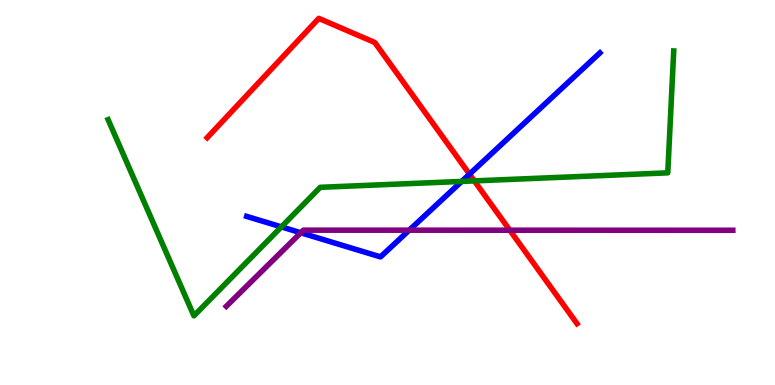[{'lines': ['blue', 'red'], 'intersections': [{'x': 6.06, 'y': 5.48}]}, {'lines': ['green', 'red'], 'intersections': [{'x': 6.12, 'y': 5.3}]}, {'lines': ['purple', 'red'], 'intersections': [{'x': 6.58, 'y': 4.02}]}, {'lines': ['blue', 'green'], 'intersections': [{'x': 3.63, 'y': 4.11}, {'x': 5.96, 'y': 5.29}]}, {'lines': ['blue', 'purple'], 'intersections': [{'x': 3.88, 'y': 3.95}, {'x': 5.28, 'y': 4.02}]}, {'lines': ['green', 'purple'], 'intersections': []}]